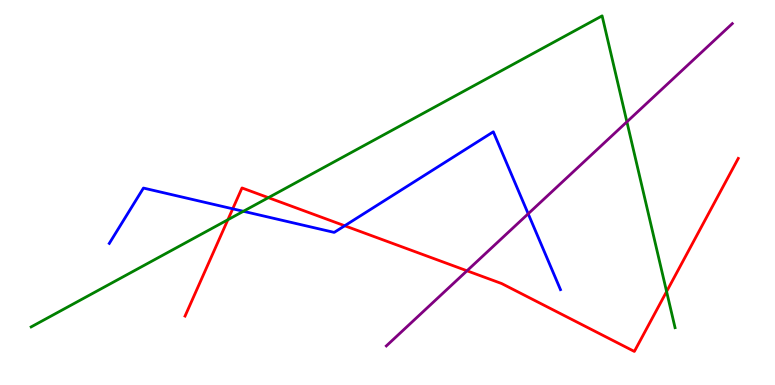[{'lines': ['blue', 'red'], 'intersections': [{'x': 3.0, 'y': 4.58}, {'x': 4.45, 'y': 4.14}]}, {'lines': ['green', 'red'], 'intersections': [{'x': 2.94, 'y': 4.29}, {'x': 3.46, 'y': 4.87}, {'x': 8.6, 'y': 2.43}]}, {'lines': ['purple', 'red'], 'intersections': [{'x': 6.03, 'y': 2.97}]}, {'lines': ['blue', 'green'], 'intersections': [{'x': 3.14, 'y': 4.51}]}, {'lines': ['blue', 'purple'], 'intersections': [{'x': 6.82, 'y': 4.45}]}, {'lines': ['green', 'purple'], 'intersections': [{'x': 8.09, 'y': 6.84}]}]